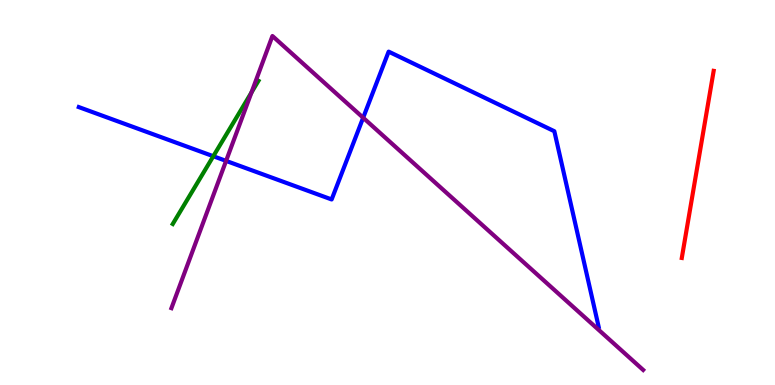[{'lines': ['blue', 'red'], 'intersections': []}, {'lines': ['green', 'red'], 'intersections': []}, {'lines': ['purple', 'red'], 'intersections': []}, {'lines': ['blue', 'green'], 'intersections': [{'x': 2.75, 'y': 5.94}]}, {'lines': ['blue', 'purple'], 'intersections': [{'x': 2.92, 'y': 5.82}, {'x': 4.69, 'y': 6.94}]}, {'lines': ['green', 'purple'], 'intersections': [{'x': 3.24, 'y': 7.6}]}]